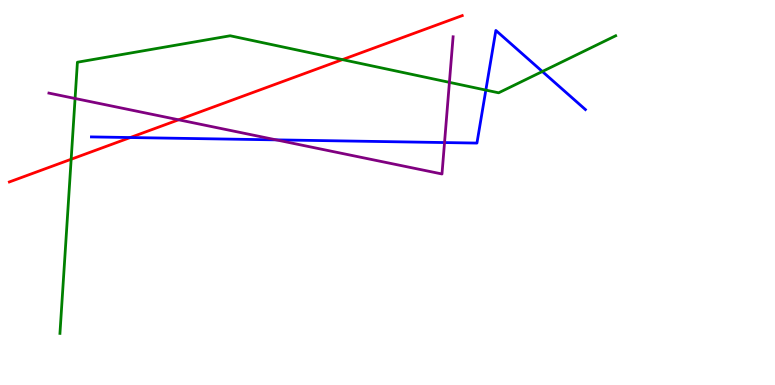[{'lines': ['blue', 'red'], 'intersections': [{'x': 1.68, 'y': 6.43}]}, {'lines': ['green', 'red'], 'intersections': [{'x': 0.918, 'y': 5.86}, {'x': 4.42, 'y': 8.45}]}, {'lines': ['purple', 'red'], 'intersections': [{'x': 2.3, 'y': 6.89}]}, {'lines': ['blue', 'green'], 'intersections': [{'x': 6.27, 'y': 7.66}, {'x': 7.0, 'y': 8.14}]}, {'lines': ['blue', 'purple'], 'intersections': [{'x': 3.56, 'y': 6.37}, {'x': 5.74, 'y': 6.3}]}, {'lines': ['green', 'purple'], 'intersections': [{'x': 0.969, 'y': 7.44}, {'x': 5.8, 'y': 7.86}]}]